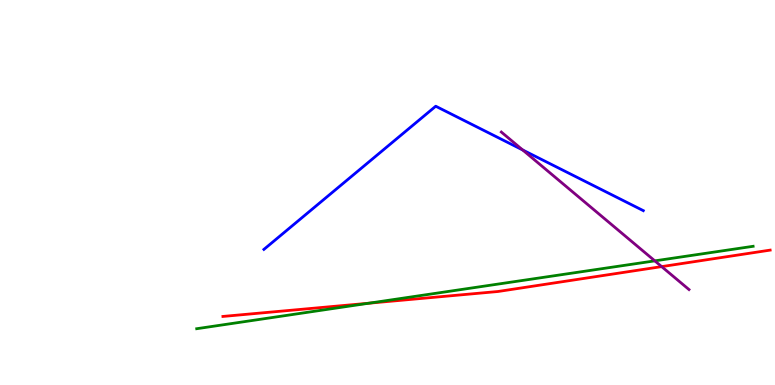[{'lines': ['blue', 'red'], 'intersections': []}, {'lines': ['green', 'red'], 'intersections': [{'x': 4.76, 'y': 2.12}]}, {'lines': ['purple', 'red'], 'intersections': [{'x': 8.54, 'y': 3.07}]}, {'lines': ['blue', 'green'], 'intersections': []}, {'lines': ['blue', 'purple'], 'intersections': [{'x': 6.74, 'y': 6.11}]}, {'lines': ['green', 'purple'], 'intersections': [{'x': 8.45, 'y': 3.22}]}]